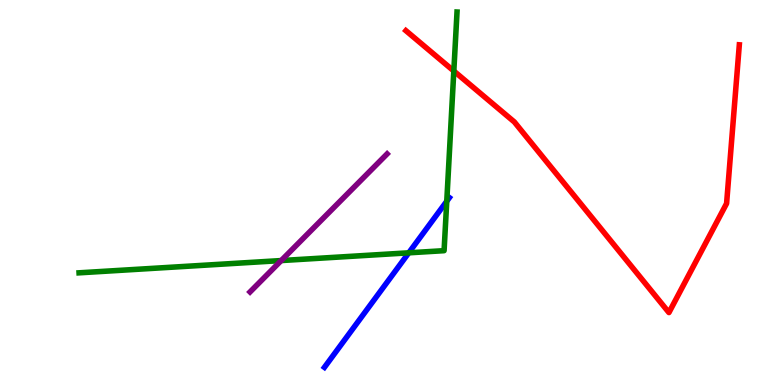[{'lines': ['blue', 'red'], 'intersections': []}, {'lines': ['green', 'red'], 'intersections': [{'x': 5.86, 'y': 8.16}]}, {'lines': ['purple', 'red'], 'intersections': []}, {'lines': ['blue', 'green'], 'intersections': [{'x': 5.27, 'y': 3.43}, {'x': 5.76, 'y': 4.77}]}, {'lines': ['blue', 'purple'], 'intersections': []}, {'lines': ['green', 'purple'], 'intersections': [{'x': 3.63, 'y': 3.23}]}]